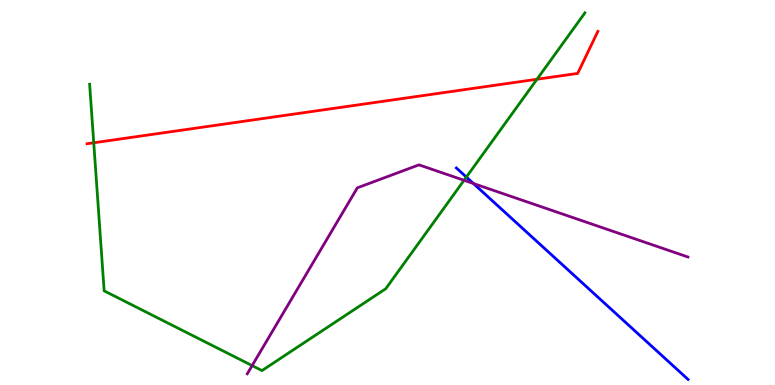[{'lines': ['blue', 'red'], 'intersections': []}, {'lines': ['green', 'red'], 'intersections': [{'x': 1.21, 'y': 6.29}, {'x': 6.93, 'y': 7.94}]}, {'lines': ['purple', 'red'], 'intersections': []}, {'lines': ['blue', 'green'], 'intersections': [{'x': 6.02, 'y': 5.4}]}, {'lines': ['blue', 'purple'], 'intersections': [{'x': 6.11, 'y': 5.23}]}, {'lines': ['green', 'purple'], 'intersections': [{'x': 3.25, 'y': 0.504}, {'x': 5.99, 'y': 5.32}]}]